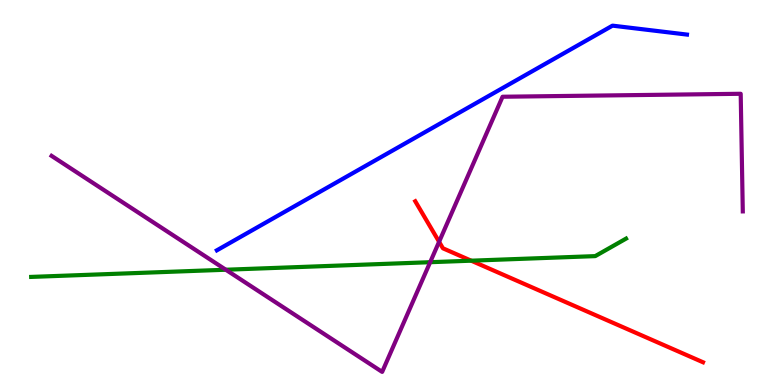[{'lines': ['blue', 'red'], 'intersections': []}, {'lines': ['green', 'red'], 'intersections': [{'x': 6.08, 'y': 3.23}]}, {'lines': ['purple', 'red'], 'intersections': [{'x': 5.67, 'y': 3.72}]}, {'lines': ['blue', 'green'], 'intersections': []}, {'lines': ['blue', 'purple'], 'intersections': []}, {'lines': ['green', 'purple'], 'intersections': [{'x': 2.91, 'y': 2.99}, {'x': 5.55, 'y': 3.19}]}]